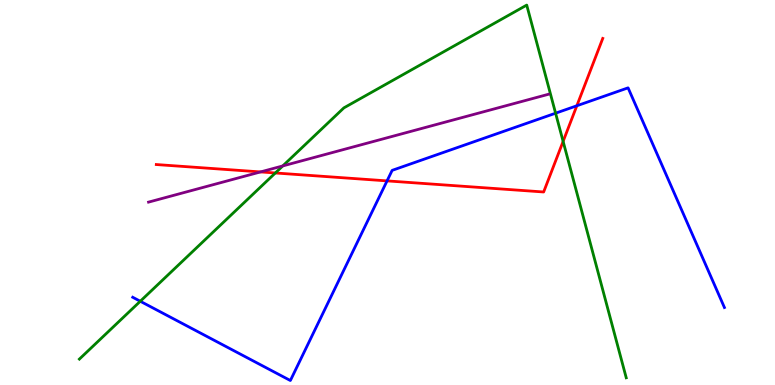[{'lines': ['blue', 'red'], 'intersections': [{'x': 4.99, 'y': 5.3}, {'x': 7.44, 'y': 7.25}]}, {'lines': ['green', 'red'], 'intersections': [{'x': 3.55, 'y': 5.51}, {'x': 7.27, 'y': 6.33}]}, {'lines': ['purple', 'red'], 'intersections': [{'x': 3.36, 'y': 5.53}]}, {'lines': ['blue', 'green'], 'intersections': [{'x': 1.81, 'y': 2.18}, {'x': 7.17, 'y': 7.06}]}, {'lines': ['blue', 'purple'], 'intersections': []}, {'lines': ['green', 'purple'], 'intersections': [{'x': 3.65, 'y': 5.69}]}]